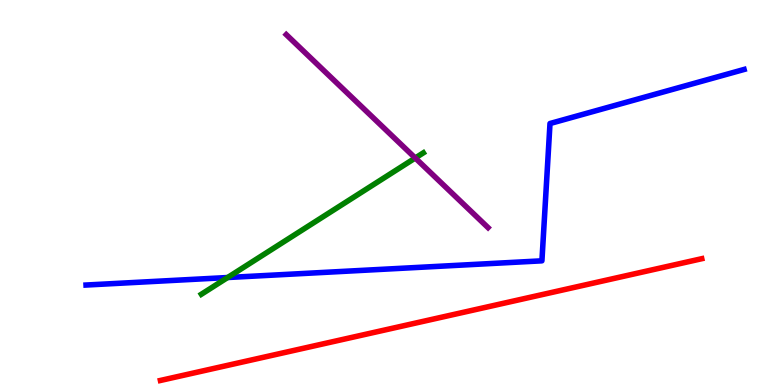[{'lines': ['blue', 'red'], 'intersections': []}, {'lines': ['green', 'red'], 'intersections': []}, {'lines': ['purple', 'red'], 'intersections': []}, {'lines': ['blue', 'green'], 'intersections': [{'x': 2.94, 'y': 2.79}]}, {'lines': ['blue', 'purple'], 'intersections': []}, {'lines': ['green', 'purple'], 'intersections': [{'x': 5.36, 'y': 5.9}]}]